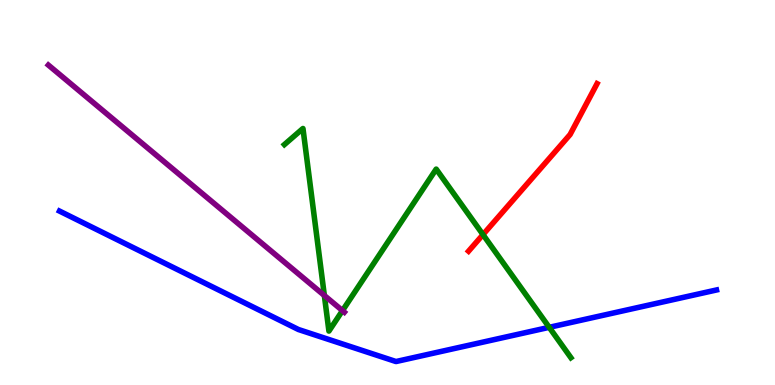[{'lines': ['blue', 'red'], 'intersections': []}, {'lines': ['green', 'red'], 'intersections': [{'x': 6.23, 'y': 3.91}]}, {'lines': ['purple', 'red'], 'intersections': []}, {'lines': ['blue', 'green'], 'intersections': [{'x': 7.09, 'y': 1.5}]}, {'lines': ['blue', 'purple'], 'intersections': []}, {'lines': ['green', 'purple'], 'intersections': [{'x': 4.19, 'y': 2.32}, {'x': 4.42, 'y': 1.93}]}]